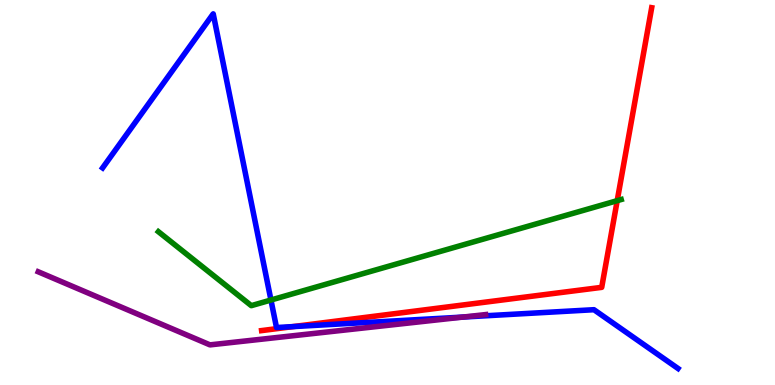[{'lines': ['blue', 'red'], 'intersections': [{'x': 3.78, 'y': 1.52}]}, {'lines': ['green', 'red'], 'intersections': [{'x': 7.96, 'y': 4.79}]}, {'lines': ['purple', 'red'], 'intersections': []}, {'lines': ['blue', 'green'], 'intersections': [{'x': 3.5, 'y': 2.21}]}, {'lines': ['blue', 'purple'], 'intersections': [{'x': 5.98, 'y': 1.76}]}, {'lines': ['green', 'purple'], 'intersections': []}]